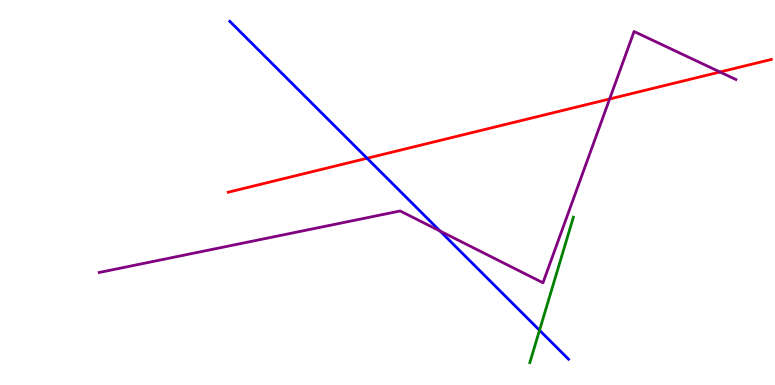[{'lines': ['blue', 'red'], 'intersections': [{'x': 4.74, 'y': 5.89}]}, {'lines': ['green', 'red'], 'intersections': []}, {'lines': ['purple', 'red'], 'intersections': [{'x': 7.87, 'y': 7.43}, {'x': 9.29, 'y': 8.13}]}, {'lines': ['blue', 'green'], 'intersections': [{'x': 6.96, 'y': 1.42}]}, {'lines': ['blue', 'purple'], 'intersections': [{'x': 5.68, 'y': 4.0}]}, {'lines': ['green', 'purple'], 'intersections': []}]